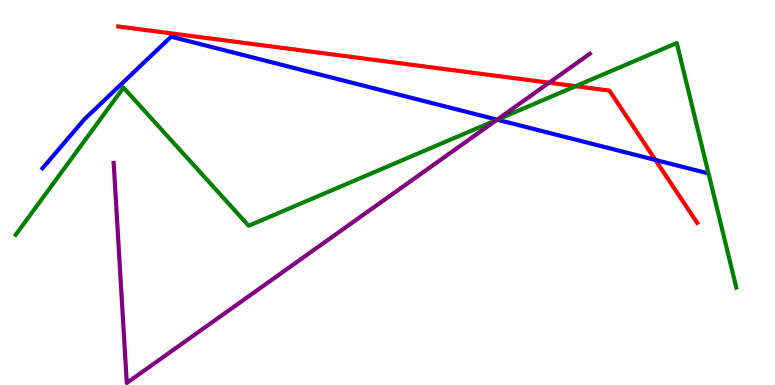[{'lines': ['blue', 'red'], 'intersections': [{'x': 8.46, 'y': 5.85}]}, {'lines': ['green', 'red'], 'intersections': [{'x': 7.43, 'y': 7.76}]}, {'lines': ['purple', 'red'], 'intersections': [{'x': 7.09, 'y': 7.85}]}, {'lines': ['blue', 'green'], 'intersections': [{'x': 6.42, 'y': 6.89}]}, {'lines': ['blue', 'purple'], 'intersections': [{'x': 6.41, 'y': 6.89}]}, {'lines': ['green', 'purple'], 'intersections': [{'x': 6.41, 'y': 6.89}]}]